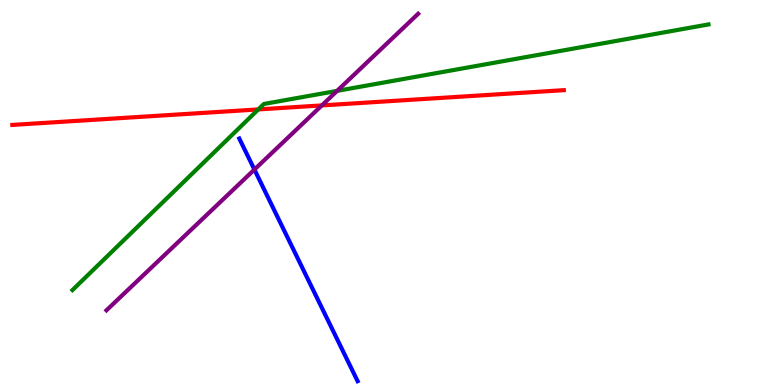[{'lines': ['blue', 'red'], 'intersections': []}, {'lines': ['green', 'red'], 'intersections': [{'x': 3.33, 'y': 7.16}]}, {'lines': ['purple', 'red'], 'intersections': [{'x': 4.15, 'y': 7.26}]}, {'lines': ['blue', 'green'], 'intersections': []}, {'lines': ['blue', 'purple'], 'intersections': [{'x': 3.28, 'y': 5.6}]}, {'lines': ['green', 'purple'], 'intersections': [{'x': 4.35, 'y': 7.64}]}]